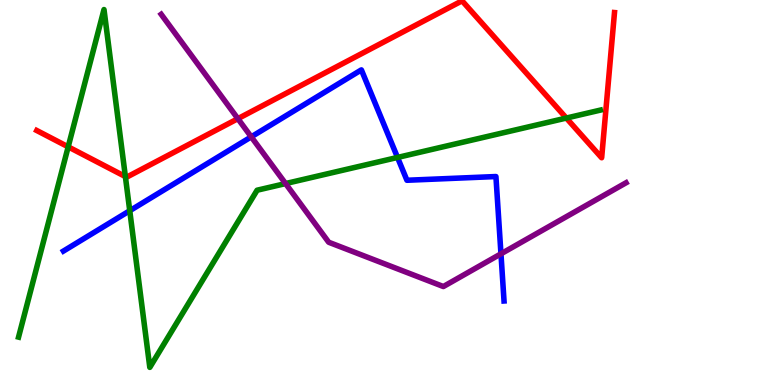[{'lines': ['blue', 'red'], 'intersections': []}, {'lines': ['green', 'red'], 'intersections': [{'x': 0.88, 'y': 6.19}, {'x': 1.62, 'y': 5.41}, {'x': 7.31, 'y': 6.93}]}, {'lines': ['purple', 'red'], 'intersections': [{'x': 3.07, 'y': 6.92}]}, {'lines': ['blue', 'green'], 'intersections': [{'x': 1.67, 'y': 4.53}, {'x': 5.13, 'y': 5.91}]}, {'lines': ['blue', 'purple'], 'intersections': [{'x': 3.24, 'y': 6.45}, {'x': 6.46, 'y': 3.41}]}, {'lines': ['green', 'purple'], 'intersections': [{'x': 3.68, 'y': 5.23}]}]